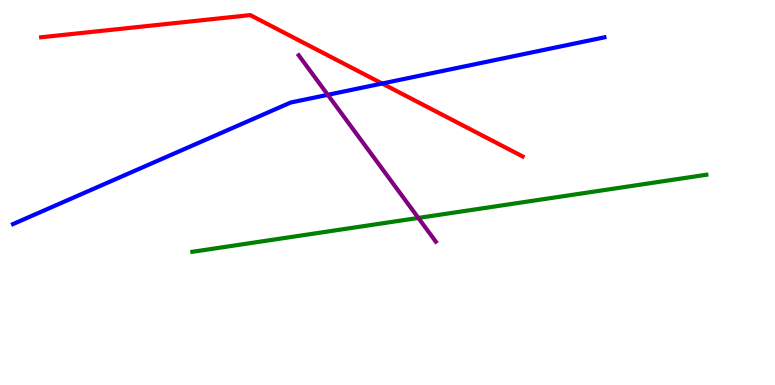[{'lines': ['blue', 'red'], 'intersections': [{'x': 4.93, 'y': 7.83}]}, {'lines': ['green', 'red'], 'intersections': []}, {'lines': ['purple', 'red'], 'intersections': []}, {'lines': ['blue', 'green'], 'intersections': []}, {'lines': ['blue', 'purple'], 'intersections': [{'x': 4.23, 'y': 7.54}]}, {'lines': ['green', 'purple'], 'intersections': [{'x': 5.4, 'y': 4.34}]}]